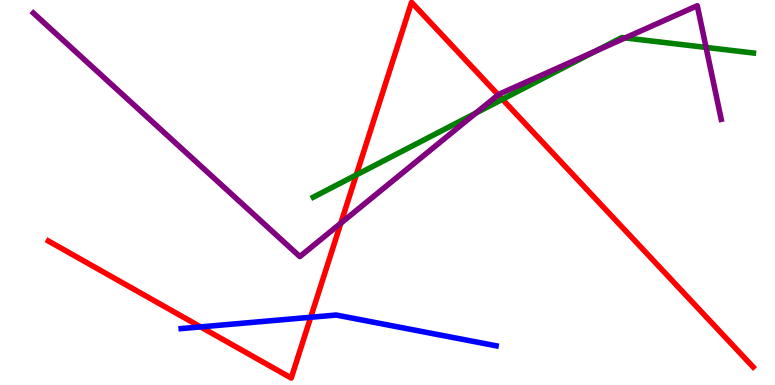[{'lines': ['blue', 'red'], 'intersections': [{'x': 2.59, 'y': 1.51}, {'x': 4.01, 'y': 1.76}]}, {'lines': ['green', 'red'], 'intersections': [{'x': 4.6, 'y': 5.46}, {'x': 6.48, 'y': 7.42}]}, {'lines': ['purple', 'red'], 'intersections': [{'x': 4.4, 'y': 4.2}, {'x': 6.43, 'y': 7.54}]}, {'lines': ['blue', 'green'], 'intersections': []}, {'lines': ['blue', 'purple'], 'intersections': []}, {'lines': ['green', 'purple'], 'intersections': [{'x': 6.14, 'y': 7.06}, {'x': 7.69, 'y': 8.67}, {'x': 8.07, 'y': 9.02}, {'x': 9.11, 'y': 8.77}]}]